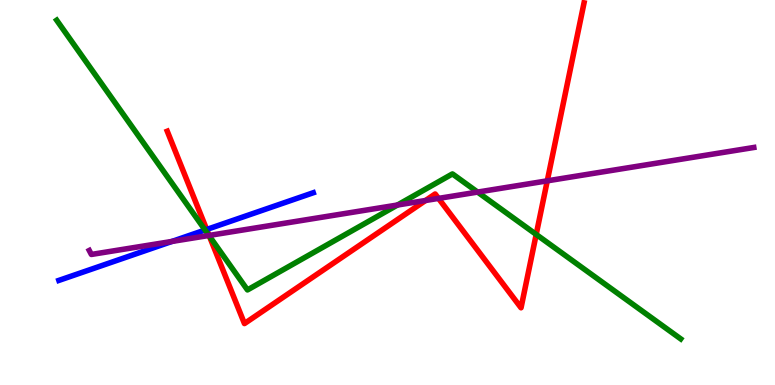[{'lines': ['blue', 'red'], 'intersections': [{'x': 2.67, 'y': 4.04}]}, {'lines': ['green', 'red'], 'intersections': [{'x': 2.7, 'y': 3.87}, {'x': 6.92, 'y': 3.91}]}, {'lines': ['purple', 'red'], 'intersections': [{'x': 2.7, 'y': 3.88}, {'x': 5.49, 'y': 4.79}, {'x': 5.66, 'y': 4.85}, {'x': 7.06, 'y': 5.3}]}, {'lines': ['blue', 'green'], 'intersections': [{'x': 2.65, 'y': 4.03}]}, {'lines': ['blue', 'purple'], 'intersections': [{'x': 2.22, 'y': 3.73}]}, {'lines': ['green', 'purple'], 'intersections': [{'x': 2.7, 'y': 3.88}, {'x': 5.13, 'y': 4.67}, {'x': 6.16, 'y': 5.01}]}]